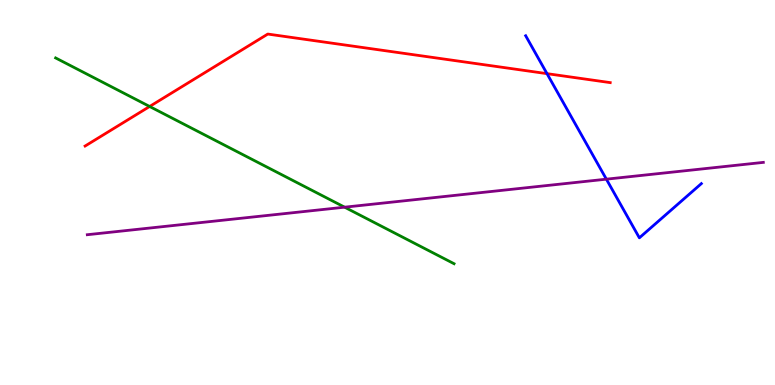[{'lines': ['blue', 'red'], 'intersections': [{'x': 7.06, 'y': 8.09}]}, {'lines': ['green', 'red'], 'intersections': [{'x': 1.93, 'y': 7.23}]}, {'lines': ['purple', 'red'], 'intersections': []}, {'lines': ['blue', 'green'], 'intersections': []}, {'lines': ['blue', 'purple'], 'intersections': [{'x': 7.82, 'y': 5.35}]}, {'lines': ['green', 'purple'], 'intersections': [{'x': 4.45, 'y': 4.62}]}]